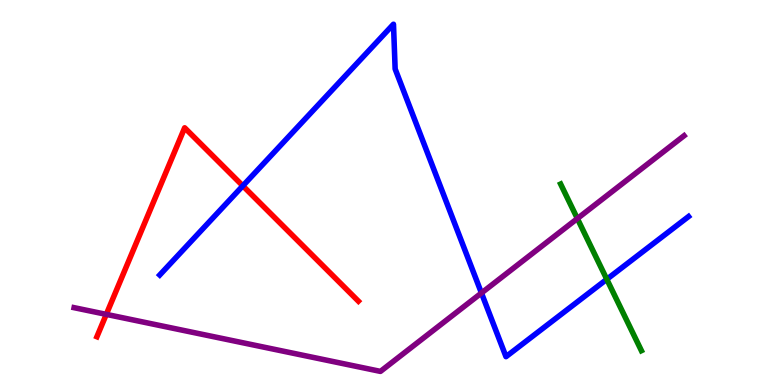[{'lines': ['blue', 'red'], 'intersections': [{'x': 3.13, 'y': 5.17}]}, {'lines': ['green', 'red'], 'intersections': []}, {'lines': ['purple', 'red'], 'intersections': [{'x': 1.37, 'y': 1.83}]}, {'lines': ['blue', 'green'], 'intersections': [{'x': 7.83, 'y': 2.75}]}, {'lines': ['blue', 'purple'], 'intersections': [{'x': 6.21, 'y': 2.39}]}, {'lines': ['green', 'purple'], 'intersections': [{'x': 7.45, 'y': 4.32}]}]